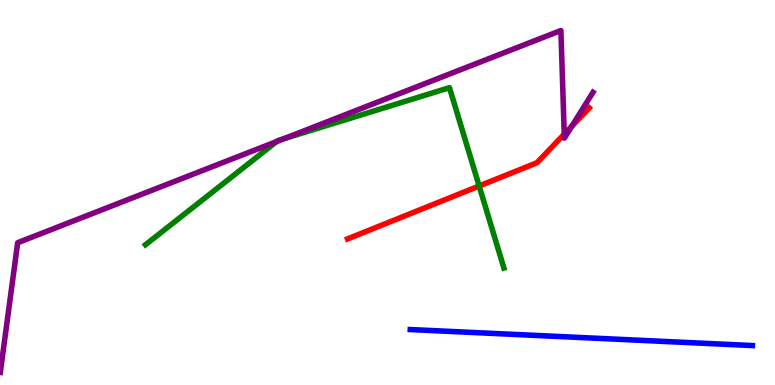[{'lines': ['blue', 'red'], 'intersections': []}, {'lines': ['green', 'red'], 'intersections': [{'x': 6.18, 'y': 5.17}]}, {'lines': ['purple', 'red'], 'intersections': [{'x': 7.28, 'y': 6.52}, {'x': 7.38, 'y': 6.72}]}, {'lines': ['blue', 'green'], 'intersections': []}, {'lines': ['blue', 'purple'], 'intersections': []}, {'lines': ['green', 'purple'], 'intersections': [{'x': 3.57, 'y': 6.32}, {'x': 3.66, 'y': 6.4}]}]